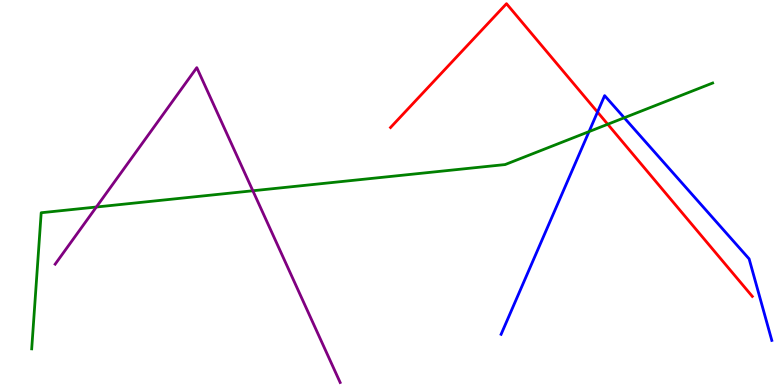[{'lines': ['blue', 'red'], 'intersections': [{'x': 7.71, 'y': 7.09}]}, {'lines': ['green', 'red'], 'intersections': [{'x': 7.84, 'y': 6.77}]}, {'lines': ['purple', 'red'], 'intersections': []}, {'lines': ['blue', 'green'], 'intersections': [{'x': 7.6, 'y': 6.58}, {'x': 8.05, 'y': 6.94}]}, {'lines': ['blue', 'purple'], 'intersections': []}, {'lines': ['green', 'purple'], 'intersections': [{'x': 1.24, 'y': 4.62}, {'x': 3.26, 'y': 5.05}]}]